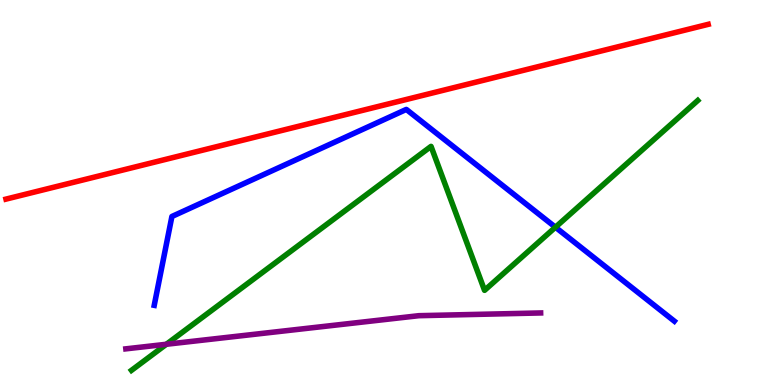[{'lines': ['blue', 'red'], 'intersections': []}, {'lines': ['green', 'red'], 'intersections': []}, {'lines': ['purple', 'red'], 'intersections': []}, {'lines': ['blue', 'green'], 'intersections': [{'x': 7.17, 'y': 4.1}]}, {'lines': ['blue', 'purple'], 'intersections': []}, {'lines': ['green', 'purple'], 'intersections': [{'x': 2.15, 'y': 1.06}]}]